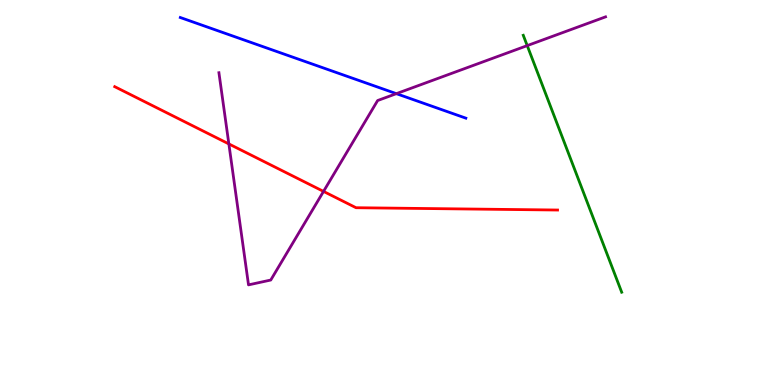[{'lines': ['blue', 'red'], 'intersections': []}, {'lines': ['green', 'red'], 'intersections': []}, {'lines': ['purple', 'red'], 'intersections': [{'x': 2.95, 'y': 6.26}, {'x': 4.17, 'y': 5.03}]}, {'lines': ['blue', 'green'], 'intersections': []}, {'lines': ['blue', 'purple'], 'intersections': [{'x': 5.11, 'y': 7.57}]}, {'lines': ['green', 'purple'], 'intersections': [{'x': 6.8, 'y': 8.82}]}]